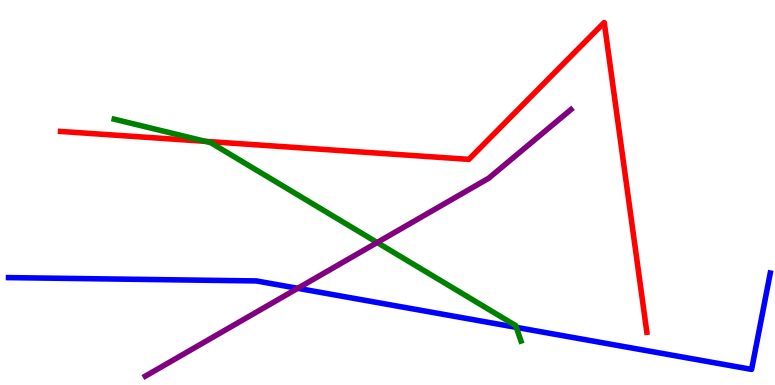[{'lines': ['blue', 'red'], 'intersections': []}, {'lines': ['green', 'red'], 'intersections': [{'x': 2.65, 'y': 6.33}]}, {'lines': ['purple', 'red'], 'intersections': []}, {'lines': ['blue', 'green'], 'intersections': [{'x': 6.66, 'y': 1.5}]}, {'lines': ['blue', 'purple'], 'intersections': [{'x': 3.84, 'y': 2.51}]}, {'lines': ['green', 'purple'], 'intersections': [{'x': 4.87, 'y': 3.7}]}]